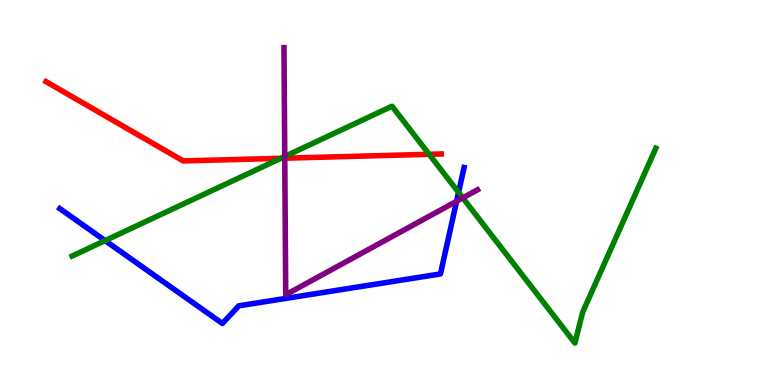[{'lines': ['blue', 'red'], 'intersections': []}, {'lines': ['green', 'red'], 'intersections': [{'x': 3.62, 'y': 5.89}, {'x': 5.54, 'y': 5.99}]}, {'lines': ['purple', 'red'], 'intersections': [{'x': 3.67, 'y': 5.89}]}, {'lines': ['blue', 'green'], 'intersections': [{'x': 1.36, 'y': 3.75}, {'x': 5.92, 'y': 5.0}]}, {'lines': ['blue', 'purple'], 'intersections': [{'x': 5.89, 'y': 4.77}]}, {'lines': ['green', 'purple'], 'intersections': [{'x': 3.67, 'y': 5.94}, {'x': 5.97, 'y': 4.86}]}]